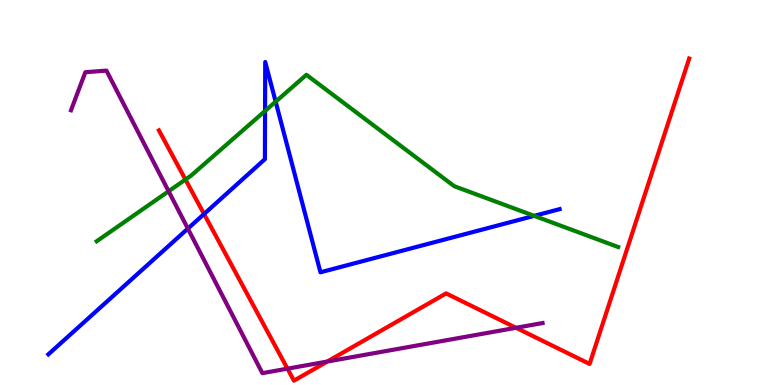[{'lines': ['blue', 'red'], 'intersections': [{'x': 2.63, 'y': 4.44}]}, {'lines': ['green', 'red'], 'intersections': [{'x': 2.39, 'y': 5.34}]}, {'lines': ['purple', 'red'], 'intersections': [{'x': 3.71, 'y': 0.424}, {'x': 4.22, 'y': 0.609}, {'x': 6.66, 'y': 1.49}]}, {'lines': ['blue', 'green'], 'intersections': [{'x': 3.42, 'y': 7.12}, {'x': 3.56, 'y': 7.36}, {'x': 6.89, 'y': 4.39}]}, {'lines': ['blue', 'purple'], 'intersections': [{'x': 2.42, 'y': 4.06}]}, {'lines': ['green', 'purple'], 'intersections': [{'x': 2.18, 'y': 5.03}]}]